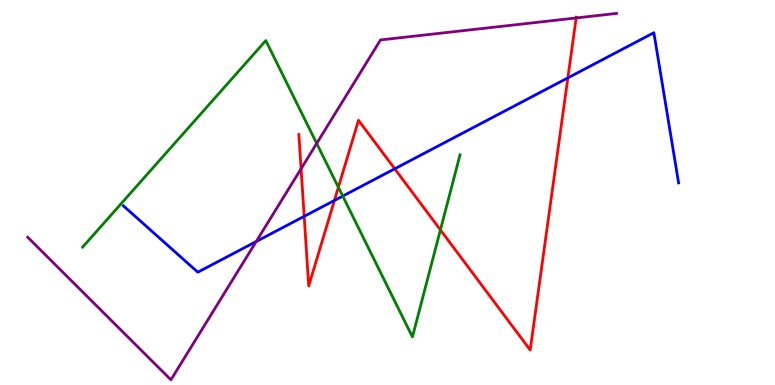[{'lines': ['blue', 'red'], 'intersections': [{'x': 3.92, 'y': 4.38}, {'x': 4.31, 'y': 4.79}, {'x': 5.09, 'y': 5.62}, {'x': 7.33, 'y': 7.98}]}, {'lines': ['green', 'red'], 'intersections': [{'x': 4.37, 'y': 5.14}, {'x': 5.68, 'y': 4.03}]}, {'lines': ['purple', 'red'], 'intersections': [{'x': 3.88, 'y': 5.62}, {'x': 7.43, 'y': 9.53}]}, {'lines': ['blue', 'green'], 'intersections': [{'x': 4.42, 'y': 4.91}]}, {'lines': ['blue', 'purple'], 'intersections': [{'x': 3.31, 'y': 3.73}]}, {'lines': ['green', 'purple'], 'intersections': [{'x': 4.09, 'y': 6.27}]}]